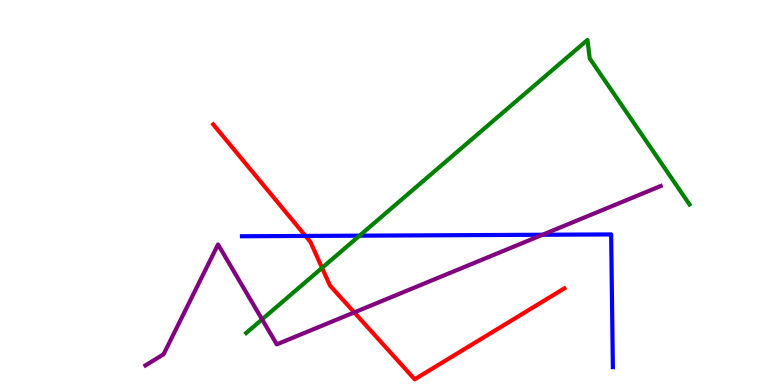[{'lines': ['blue', 'red'], 'intersections': [{'x': 3.94, 'y': 3.87}]}, {'lines': ['green', 'red'], 'intersections': [{'x': 4.16, 'y': 3.04}]}, {'lines': ['purple', 'red'], 'intersections': [{'x': 4.57, 'y': 1.89}]}, {'lines': ['blue', 'green'], 'intersections': [{'x': 4.64, 'y': 3.88}]}, {'lines': ['blue', 'purple'], 'intersections': [{'x': 7.0, 'y': 3.9}]}, {'lines': ['green', 'purple'], 'intersections': [{'x': 3.38, 'y': 1.7}]}]